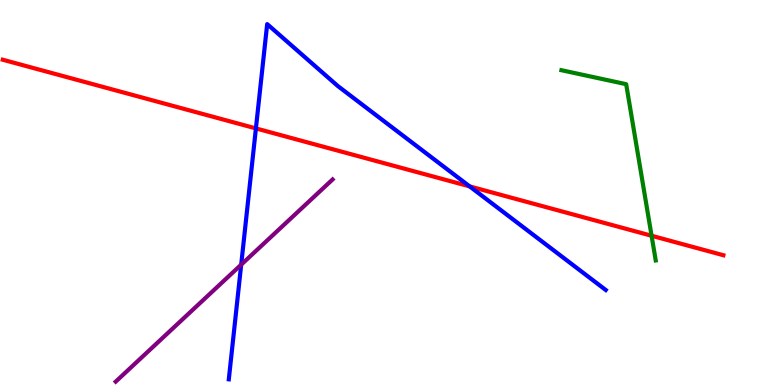[{'lines': ['blue', 'red'], 'intersections': [{'x': 3.3, 'y': 6.66}, {'x': 6.06, 'y': 5.16}]}, {'lines': ['green', 'red'], 'intersections': [{'x': 8.41, 'y': 3.88}]}, {'lines': ['purple', 'red'], 'intersections': []}, {'lines': ['blue', 'green'], 'intersections': []}, {'lines': ['blue', 'purple'], 'intersections': [{'x': 3.11, 'y': 3.13}]}, {'lines': ['green', 'purple'], 'intersections': []}]